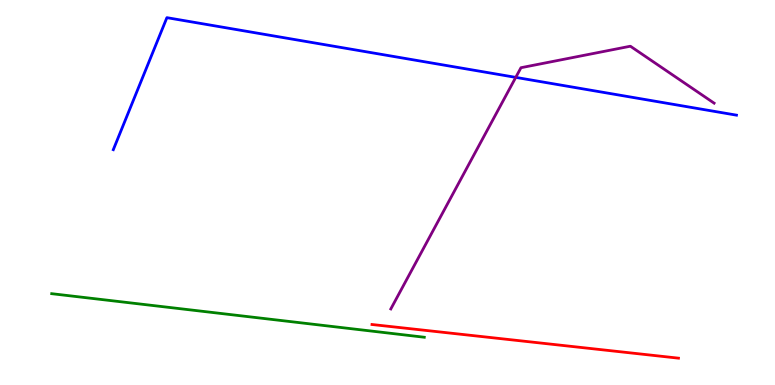[{'lines': ['blue', 'red'], 'intersections': []}, {'lines': ['green', 'red'], 'intersections': []}, {'lines': ['purple', 'red'], 'intersections': []}, {'lines': ['blue', 'green'], 'intersections': []}, {'lines': ['blue', 'purple'], 'intersections': [{'x': 6.65, 'y': 7.99}]}, {'lines': ['green', 'purple'], 'intersections': []}]